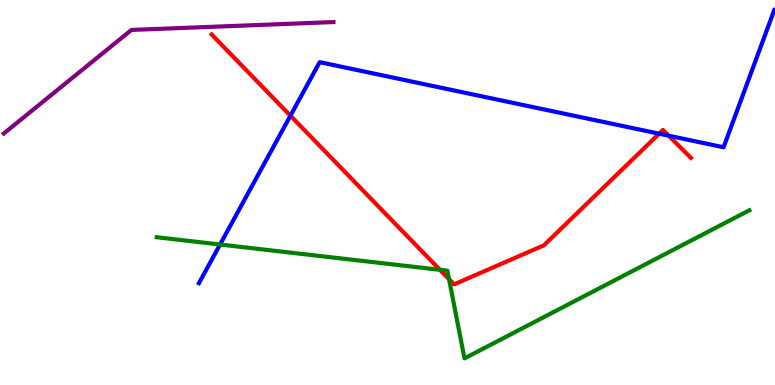[{'lines': ['blue', 'red'], 'intersections': [{'x': 3.75, 'y': 6.99}, {'x': 8.5, 'y': 6.53}, {'x': 8.63, 'y': 6.48}]}, {'lines': ['green', 'red'], 'intersections': [{'x': 5.68, 'y': 2.99}, {'x': 5.79, 'y': 2.75}]}, {'lines': ['purple', 'red'], 'intersections': []}, {'lines': ['blue', 'green'], 'intersections': [{'x': 2.84, 'y': 3.65}]}, {'lines': ['blue', 'purple'], 'intersections': []}, {'lines': ['green', 'purple'], 'intersections': []}]